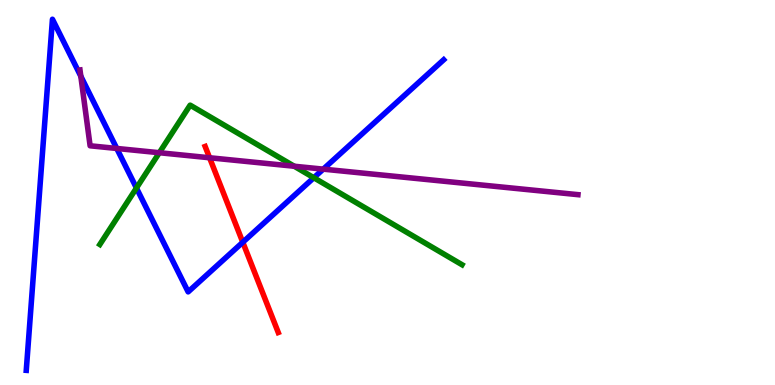[{'lines': ['blue', 'red'], 'intersections': [{'x': 3.13, 'y': 3.71}]}, {'lines': ['green', 'red'], 'intersections': []}, {'lines': ['purple', 'red'], 'intersections': [{'x': 2.7, 'y': 5.9}]}, {'lines': ['blue', 'green'], 'intersections': [{'x': 1.76, 'y': 5.12}, {'x': 4.05, 'y': 5.38}]}, {'lines': ['blue', 'purple'], 'intersections': [{'x': 1.04, 'y': 8.02}, {'x': 1.51, 'y': 6.14}, {'x': 4.17, 'y': 5.61}]}, {'lines': ['green', 'purple'], 'intersections': [{'x': 2.06, 'y': 6.03}, {'x': 3.8, 'y': 5.68}]}]